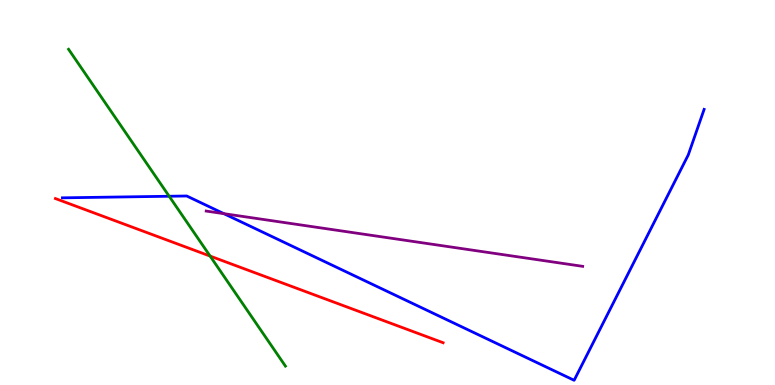[{'lines': ['blue', 'red'], 'intersections': []}, {'lines': ['green', 'red'], 'intersections': [{'x': 2.71, 'y': 3.35}]}, {'lines': ['purple', 'red'], 'intersections': []}, {'lines': ['blue', 'green'], 'intersections': [{'x': 2.18, 'y': 4.9}]}, {'lines': ['blue', 'purple'], 'intersections': [{'x': 2.89, 'y': 4.45}]}, {'lines': ['green', 'purple'], 'intersections': []}]